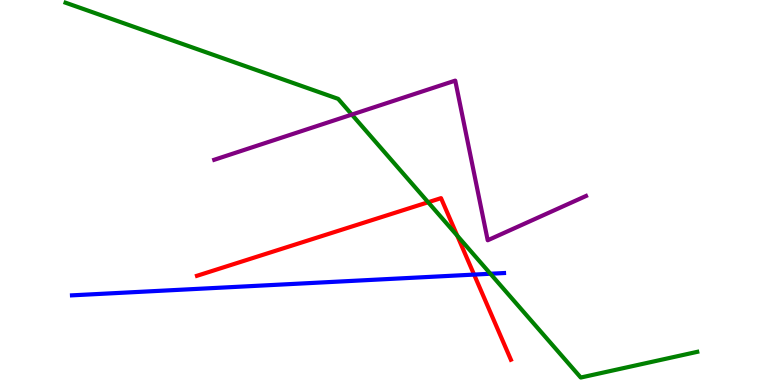[{'lines': ['blue', 'red'], 'intersections': [{'x': 6.12, 'y': 2.87}]}, {'lines': ['green', 'red'], 'intersections': [{'x': 5.52, 'y': 4.75}, {'x': 5.9, 'y': 3.88}]}, {'lines': ['purple', 'red'], 'intersections': []}, {'lines': ['blue', 'green'], 'intersections': [{'x': 6.33, 'y': 2.89}]}, {'lines': ['blue', 'purple'], 'intersections': []}, {'lines': ['green', 'purple'], 'intersections': [{'x': 4.54, 'y': 7.02}]}]